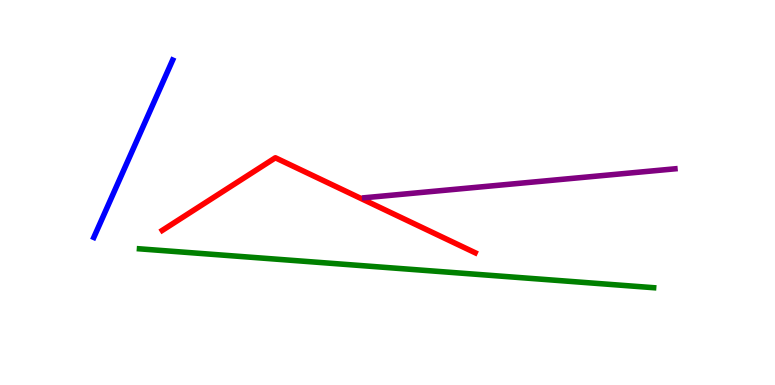[{'lines': ['blue', 'red'], 'intersections': []}, {'lines': ['green', 'red'], 'intersections': []}, {'lines': ['purple', 'red'], 'intersections': []}, {'lines': ['blue', 'green'], 'intersections': []}, {'lines': ['blue', 'purple'], 'intersections': []}, {'lines': ['green', 'purple'], 'intersections': []}]